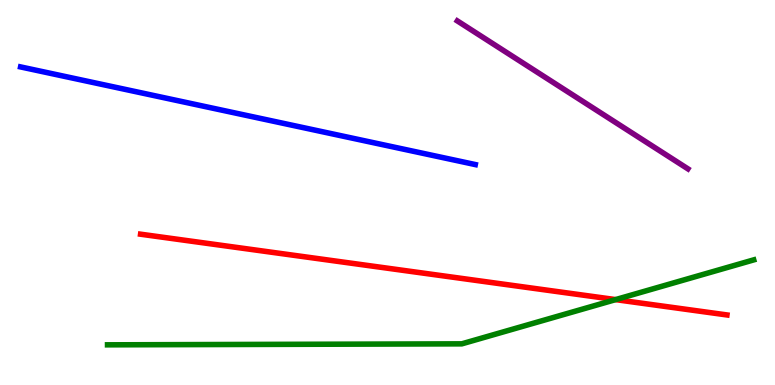[{'lines': ['blue', 'red'], 'intersections': []}, {'lines': ['green', 'red'], 'intersections': [{'x': 7.94, 'y': 2.22}]}, {'lines': ['purple', 'red'], 'intersections': []}, {'lines': ['blue', 'green'], 'intersections': []}, {'lines': ['blue', 'purple'], 'intersections': []}, {'lines': ['green', 'purple'], 'intersections': []}]